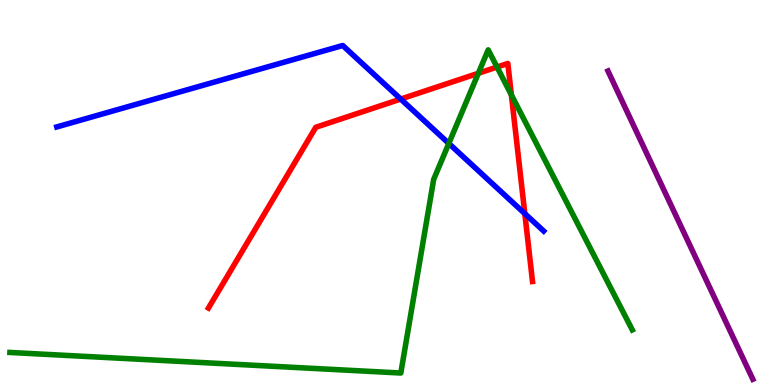[{'lines': ['blue', 'red'], 'intersections': [{'x': 5.17, 'y': 7.43}, {'x': 6.77, 'y': 4.45}]}, {'lines': ['green', 'red'], 'intersections': [{'x': 6.17, 'y': 8.1}, {'x': 6.41, 'y': 8.26}, {'x': 6.6, 'y': 7.53}]}, {'lines': ['purple', 'red'], 'intersections': []}, {'lines': ['blue', 'green'], 'intersections': [{'x': 5.79, 'y': 6.27}]}, {'lines': ['blue', 'purple'], 'intersections': []}, {'lines': ['green', 'purple'], 'intersections': []}]